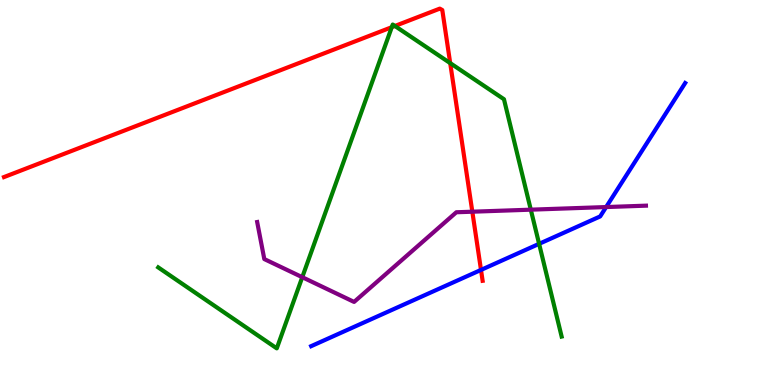[{'lines': ['blue', 'red'], 'intersections': [{'x': 6.21, 'y': 2.99}]}, {'lines': ['green', 'red'], 'intersections': [{'x': 5.06, 'y': 9.29}, {'x': 5.1, 'y': 9.33}, {'x': 5.81, 'y': 8.36}]}, {'lines': ['purple', 'red'], 'intersections': [{'x': 6.09, 'y': 4.5}]}, {'lines': ['blue', 'green'], 'intersections': [{'x': 6.96, 'y': 3.67}]}, {'lines': ['blue', 'purple'], 'intersections': [{'x': 7.82, 'y': 4.62}]}, {'lines': ['green', 'purple'], 'intersections': [{'x': 3.9, 'y': 2.8}, {'x': 6.85, 'y': 4.55}]}]